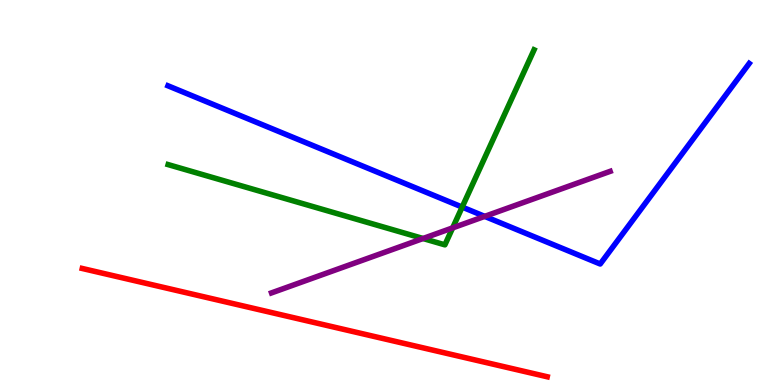[{'lines': ['blue', 'red'], 'intersections': []}, {'lines': ['green', 'red'], 'intersections': []}, {'lines': ['purple', 'red'], 'intersections': []}, {'lines': ['blue', 'green'], 'intersections': [{'x': 5.96, 'y': 4.62}]}, {'lines': ['blue', 'purple'], 'intersections': [{'x': 6.25, 'y': 4.38}]}, {'lines': ['green', 'purple'], 'intersections': [{'x': 5.46, 'y': 3.81}, {'x': 5.84, 'y': 4.08}]}]